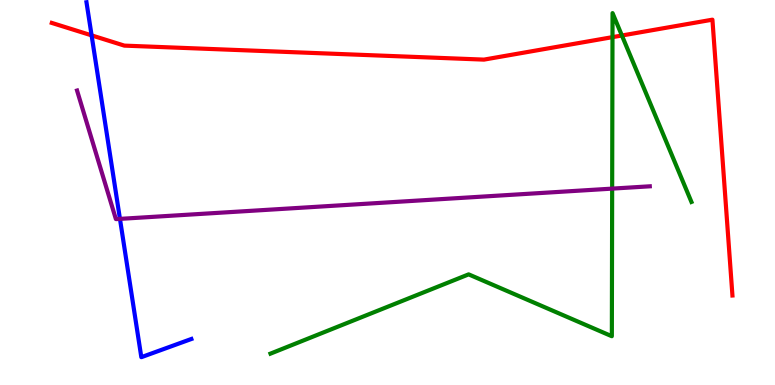[{'lines': ['blue', 'red'], 'intersections': [{'x': 1.18, 'y': 9.08}]}, {'lines': ['green', 'red'], 'intersections': [{'x': 7.9, 'y': 9.04}, {'x': 8.02, 'y': 9.08}]}, {'lines': ['purple', 'red'], 'intersections': []}, {'lines': ['blue', 'green'], 'intersections': []}, {'lines': ['blue', 'purple'], 'intersections': [{'x': 1.55, 'y': 4.31}]}, {'lines': ['green', 'purple'], 'intersections': [{'x': 7.9, 'y': 5.1}]}]